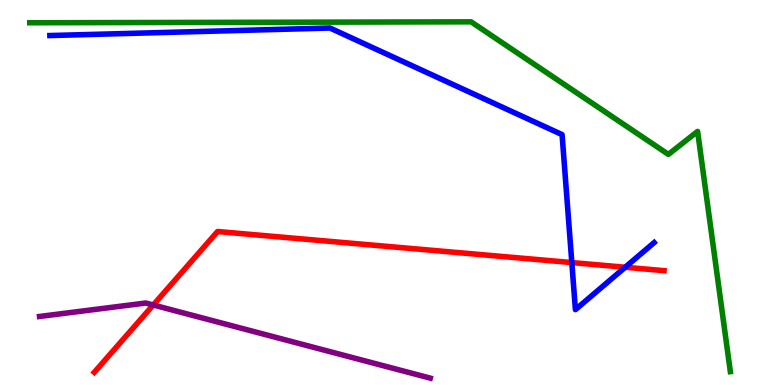[{'lines': ['blue', 'red'], 'intersections': [{'x': 7.38, 'y': 3.18}, {'x': 8.07, 'y': 3.06}]}, {'lines': ['green', 'red'], 'intersections': []}, {'lines': ['purple', 'red'], 'intersections': [{'x': 1.98, 'y': 2.08}]}, {'lines': ['blue', 'green'], 'intersections': []}, {'lines': ['blue', 'purple'], 'intersections': []}, {'lines': ['green', 'purple'], 'intersections': []}]